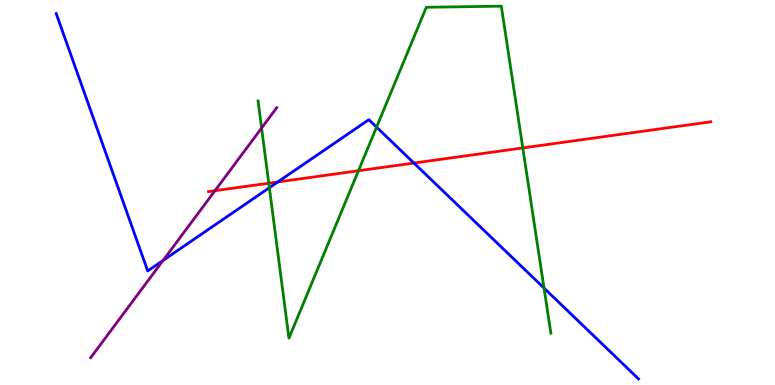[{'lines': ['blue', 'red'], 'intersections': [{'x': 3.58, 'y': 5.27}, {'x': 5.34, 'y': 5.76}]}, {'lines': ['green', 'red'], 'intersections': [{'x': 3.47, 'y': 5.24}, {'x': 4.63, 'y': 5.56}, {'x': 6.75, 'y': 6.16}]}, {'lines': ['purple', 'red'], 'intersections': [{'x': 2.77, 'y': 5.05}]}, {'lines': ['blue', 'green'], 'intersections': [{'x': 3.48, 'y': 5.12}, {'x': 4.86, 'y': 6.7}, {'x': 7.02, 'y': 2.52}]}, {'lines': ['blue', 'purple'], 'intersections': [{'x': 2.1, 'y': 3.24}]}, {'lines': ['green', 'purple'], 'intersections': [{'x': 3.38, 'y': 6.67}]}]